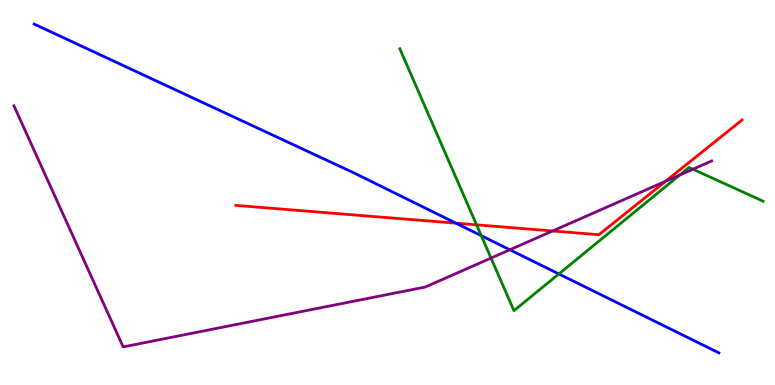[{'lines': ['blue', 'red'], 'intersections': [{'x': 5.88, 'y': 4.2}]}, {'lines': ['green', 'red'], 'intersections': [{'x': 6.15, 'y': 4.16}]}, {'lines': ['purple', 'red'], 'intersections': [{'x': 7.13, 'y': 4.0}, {'x': 8.59, 'y': 5.29}]}, {'lines': ['blue', 'green'], 'intersections': [{'x': 6.21, 'y': 3.88}, {'x': 7.21, 'y': 2.88}]}, {'lines': ['blue', 'purple'], 'intersections': [{'x': 6.58, 'y': 3.51}]}, {'lines': ['green', 'purple'], 'intersections': [{'x': 6.34, 'y': 3.3}, {'x': 8.77, 'y': 5.45}, {'x': 8.94, 'y': 5.6}]}]